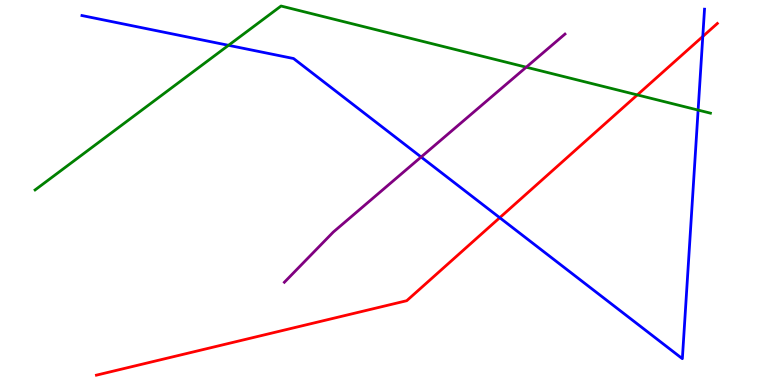[{'lines': ['blue', 'red'], 'intersections': [{'x': 6.45, 'y': 4.35}, {'x': 9.07, 'y': 9.05}]}, {'lines': ['green', 'red'], 'intersections': [{'x': 8.22, 'y': 7.53}]}, {'lines': ['purple', 'red'], 'intersections': []}, {'lines': ['blue', 'green'], 'intersections': [{'x': 2.95, 'y': 8.82}, {'x': 9.01, 'y': 7.14}]}, {'lines': ['blue', 'purple'], 'intersections': [{'x': 5.43, 'y': 5.92}]}, {'lines': ['green', 'purple'], 'intersections': [{'x': 6.79, 'y': 8.25}]}]